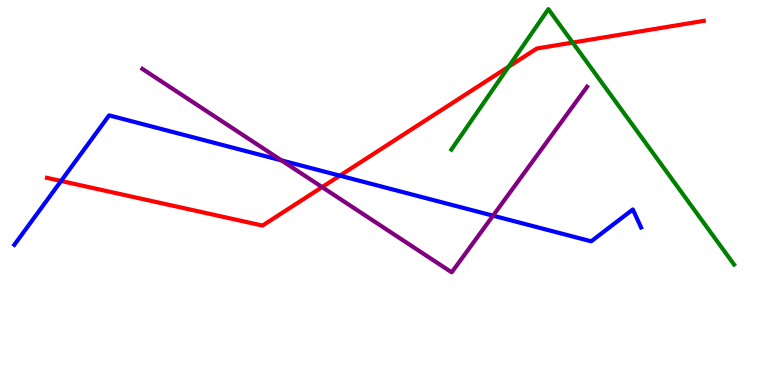[{'lines': ['blue', 'red'], 'intersections': [{'x': 0.788, 'y': 5.3}, {'x': 4.39, 'y': 5.44}]}, {'lines': ['green', 'red'], 'intersections': [{'x': 6.56, 'y': 8.27}, {'x': 7.39, 'y': 8.89}]}, {'lines': ['purple', 'red'], 'intersections': [{'x': 4.16, 'y': 5.14}]}, {'lines': ['blue', 'green'], 'intersections': []}, {'lines': ['blue', 'purple'], 'intersections': [{'x': 3.63, 'y': 5.83}, {'x': 6.36, 'y': 4.4}]}, {'lines': ['green', 'purple'], 'intersections': []}]